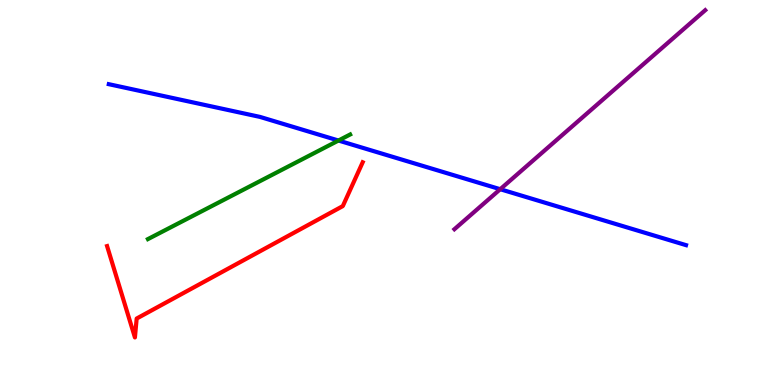[{'lines': ['blue', 'red'], 'intersections': []}, {'lines': ['green', 'red'], 'intersections': []}, {'lines': ['purple', 'red'], 'intersections': []}, {'lines': ['blue', 'green'], 'intersections': [{'x': 4.37, 'y': 6.35}]}, {'lines': ['blue', 'purple'], 'intersections': [{'x': 6.45, 'y': 5.09}]}, {'lines': ['green', 'purple'], 'intersections': []}]